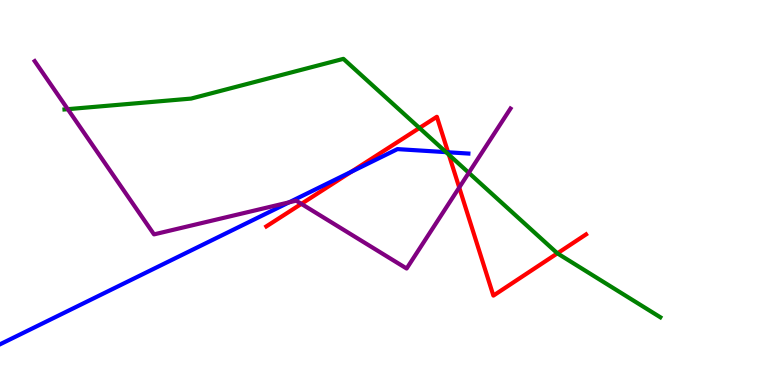[{'lines': ['blue', 'red'], 'intersections': [{'x': 4.53, 'y': 5.54}, {'x': 5.78, 'y': 6.04}]}, {'lines': ['green', 'red'], 'intersections': [{'x': 5.41, 'y': 6.68}, {'x': 5.79, 'y': 5.98}, {'x': 7.19, 'y': 3.42}]}, {'lines': ['purple', 'red'], 'intersections': [{'x': 3.89, 'y': 4.7}, {'x': 5.93, 'y': 5.13}]}, {'lines': ['blue', 'green'], 'intersections': [{'x': 5.76, 'y': 6.05}]}, {'lines': ['blue', 'purple'], 'intersections': [{'x': 3.73, 'y': 4.74}]}, {'lines': ['green', 'purple'], 'intersections': [{'x': 0.874, 'y': 7.16}, {'x': 6.05, 'y': 5.51}]}]